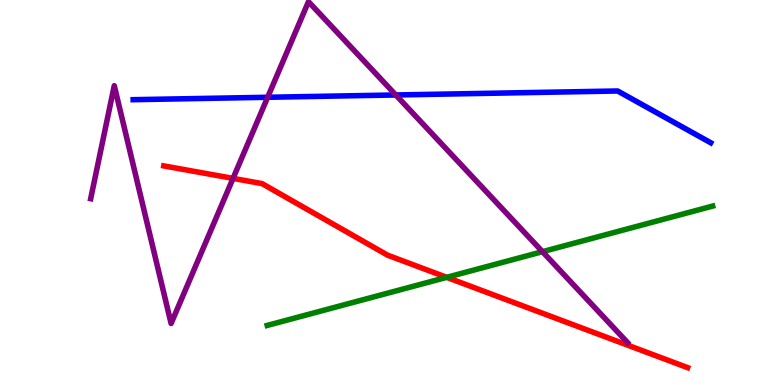[{'lines': ['blue', 'red'], 'intersections': []}, {'lines': ['green', 'red'], 'intersections': [{'x': 5.76, 'y': 2.8}]}, {'lines': ['purple', 'red'], 'intersections': [{'x': 3.01, 'y': 5.37}]}, {'lines': ['blue', 'green'], 'intersections': []}, {'lines': ['blue', 'purple'], 'intersections': [{'x': 3.45, 'y': 7.47}, {'x': 5.11, 'y': 7.53}]}, {'lines': ['green', 'purple'], 'intersections': [{'x': 7.0, 'y': 3.46}]}]